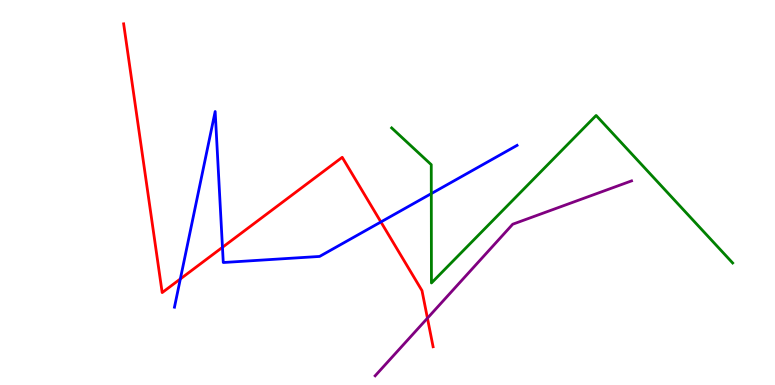[{'lines': ['blue', 'red'], 'intersections': [{'x': 2.33, 'y': 2.75}, {'x': 2.87, 'y': 3.58}, {'x': 4.91, 'y': 4.23}]}, {'lines': ['green', 'red'], 'intersections': []}, {'lines': ['purple', 'red'], 'intersections': [{'x': 5.52, 'y': 1.74}]}, {'lines': ['blue', 'green'], 'intersections': [{'x': 5.57, 'y': 4.97}]}, {'lines': ['blue', 'purple'], 'intersections': []}, {'lines': ['green', 'purple'], 'intersections': []}]